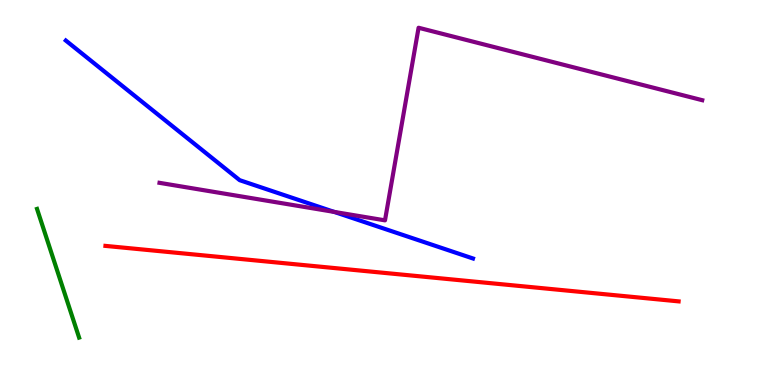[{'lines': ['blue', 'red'], 'intersections': []}, {'lines': ['green', 'red'], 'intersections': []}, {'lines': ['purple', 'red'], 'intersections': []}, {'lines': ['blue', 'green'], 'intersections': []}, {'lines': ['blue', 'purple'], 'intersections': [{'x': 4.31, 'y': 4.5}]}, {'lines': ['green', 'purple'], 'intersections': []}]